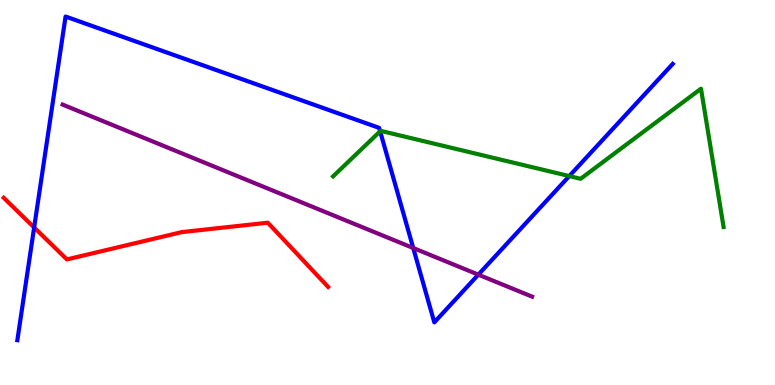[{'lines': ['blue', 'red'], 'intersections': [{'x': 0.441, 'y': 4.09}]}, {'lines': ['green', 'red'], 'intersections': []}, {'lines': ['purple', 'red'], 'intersections': []}, {'lines': ['blue', 'green'], 'intersections': [{'x': 4.91, 'y': 6.59}, {'x': 7.35, 'y': 5.43}]}, {'lines': ['blue', 'purple'], 'intersections': [{'x': 5.33, 'y': 3.56}, {'x': 6.17, 'y': 2.87}]}, {'lines': ['green', 'purple'], 'intersections': []}]